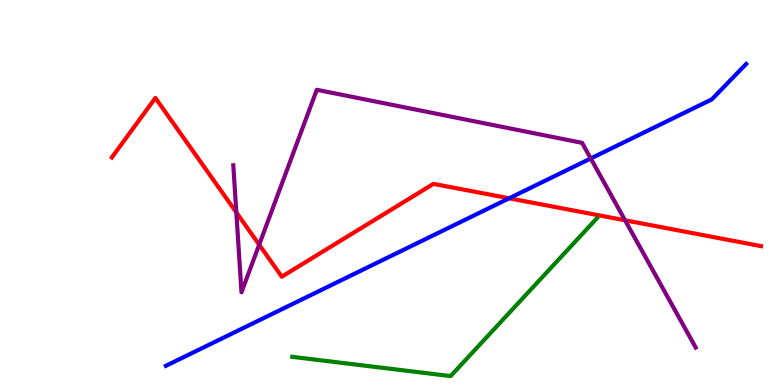[{'lines': ['blue', 'red'], 'intersections': [{'x': 6.57, 'y': 4.85}]}, {'lines': ['green', 'red'], 'intersections': []}, {'lines': ['purple', 'red'], 'intersections': [{'x': 3.05, 'y': 4.48}, {'x': 3.34, 'y': 3.64}, {'x': 8.07, 'y': 4.28}]}, {'lines': ['blue', 'green'], 'intersections': []}, {'lines': ['blue', 'purple'], 'intersections': [{'x': 7.62, 'y': 5.88}]}, {'lines': ['green', 'purple'], 'intersections': []}]